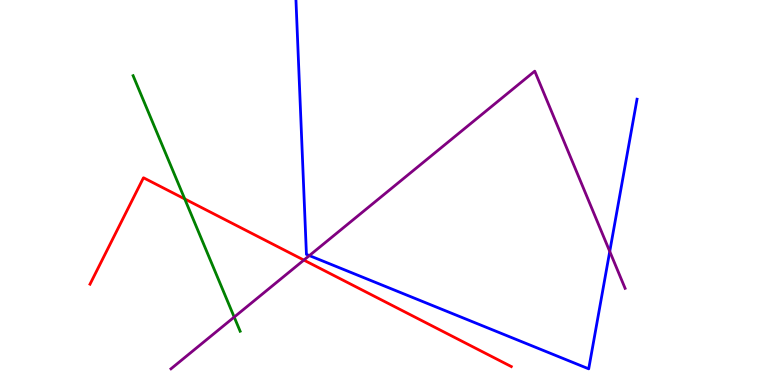[{'lines': ['blue', 'red'], 'intersections': []}, {'lines': ['green', 'red'], 'intersections': [{'x': 2.38, 'y': 4.83}]}, {'lines': ['purple', 'red'], 'intersections': [{'x': 3.92, 'y': 3.24}]}, {'lines': ['blue', 'green'], 'intersections': []}, {'lines': ['blue', 'purple'], 'intersections': [{'x': 3.99, 'y': 3.36}, {'x': 7.87, 'y': 3.47}]}, {'lines': ['green', 'purple'], 'intersections': [{'x': 3.02, 'y': 1.76}]}]